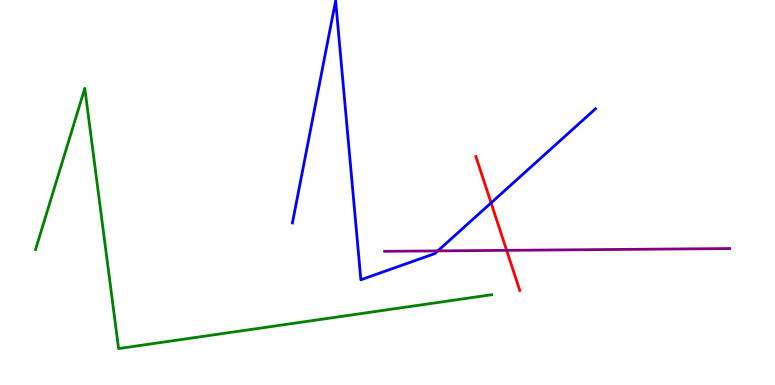[{'lines': ['blue', 'red'], 'intersections': [{'x': 6.34, 'y': 4.73}]}, {'lines': ['green', 'red'], 'intersections': []}, {'lines': ['purple', 'red'], 'intersections': [{'x': 6.54, 'y': 3.5}]}, {'lines': ['blue', 'green'], 'intersections': []}, {'lines': ['blue', 'purple'], 'intersections': [{'x': 5.65, 'y': 3.48}]}, {'lines': ['green', 'purple'], 'intersections': []}]